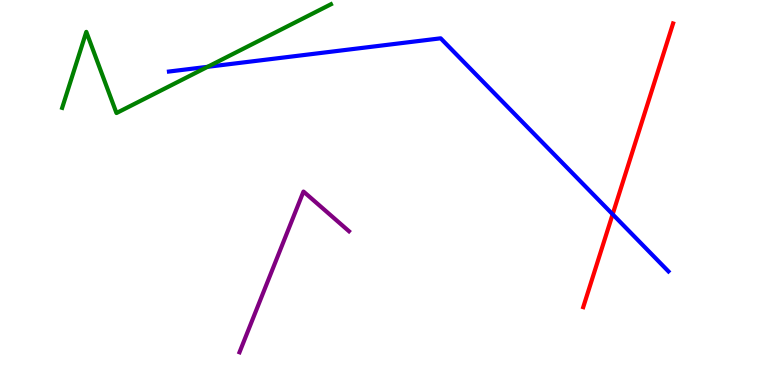[{'lines': ['blue', 'red'], 'intersections': [{'x': 7.91, 'y': 4.43}]}, {'lines': ['green', 'red'], 'intersections': []}, {'lines': ['purple', 'red'], 'intersections': []}, {'lines': ['blue', 'green'], 'intersections': [{'x': 2.68, 'y': 8.26}]}, {'lines': ['blue', 'purple'], 'intersections': []}, {'lines': ['green', 'purple'], 'intersections': []}]